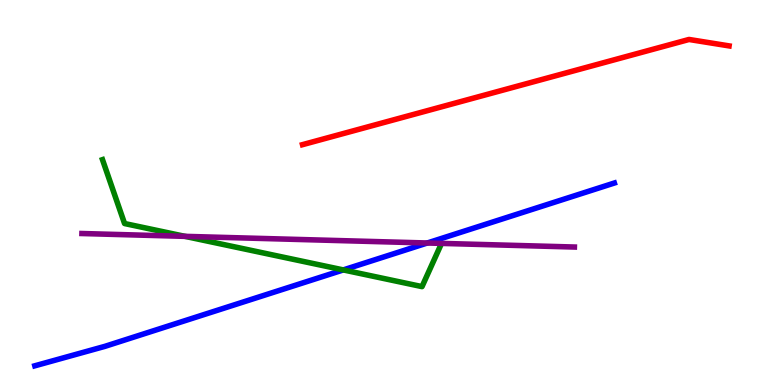[{'lines': ['blue', 'red'], 'intersections': []}, {'lines': ['green', 'red'], 'intersections': []}, {'lines': ['purple', 'red'], 'intersections': []}, {'lines': ['blue', 'green'], 'intersections': [{'x': 4.43, 'y': 2.99}]}, {'lines': ['blue', 'purple'], 'intersections': [{'x': 5.51, 'y': 3.69}]}, {'lines': ['green', 'purple'], 'intersections': [{'x': 2.39, 'y': 3.86}]}]